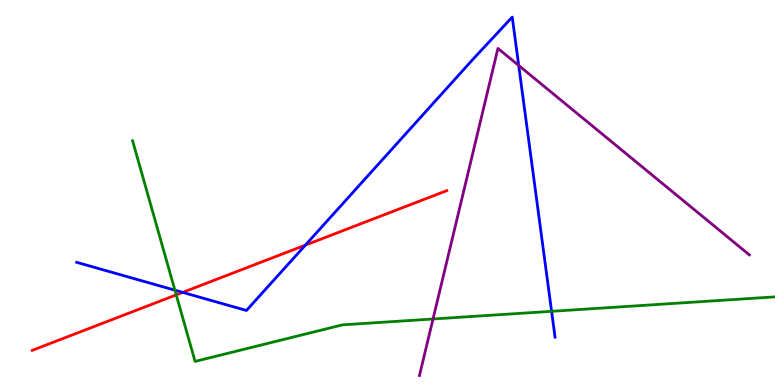[{'lines': ['blue', 'red'], 'intersections': [{'x': 2.36, 'y': 2.41}, {'x': 3.94, 'y': 3.63}]}, {'lines': ['green', 'red'], 'intersections': [{'x': 2.27, 'y': 2.34}]}, {'lines': ['purple', 'red'], 'intersections': []}, {'lines': ['blue', 'green'], 'intersections': [{'x': 2.26, 'y': 2.46}, {'x': 7.12, 'y': 1.91}]}, {'lines': ['blue', 'purple'], 'intersections': [{'x': 6.69, 'y': 8.3}]}, {'lines': ['green', 'purple'], 'intersections': [{'x': 5.59, 'y': 1.71}]}]